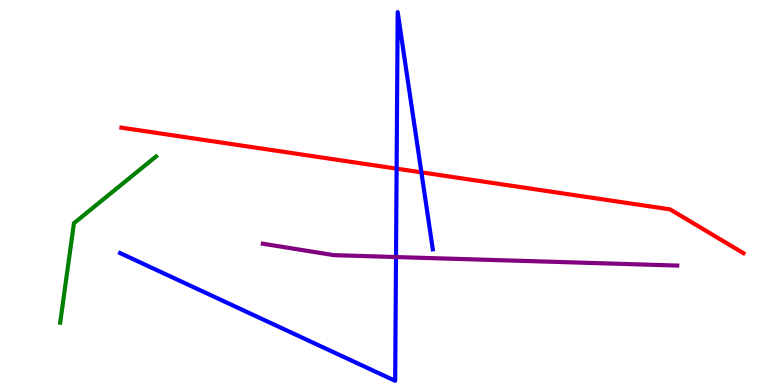[{'lines': ['blue', 'red'], 'intersections': [{'x': 5.12, 'y': 5.62}, {'x': 5.44, 'y': 5.52}]}, {'lines': ['green', 'red'], 'intersections': []}, {'lines': ['purple', 'red'], 'intersections': []}, {'lines': ['blue', 'green'], 'intersections': []}, {'lines': ['blue', 'purple'], 'intersections': [{'x': 5.11, 'y': 3.32}]}, {'lines': ['green', 'purple'], 'intersections': []}]